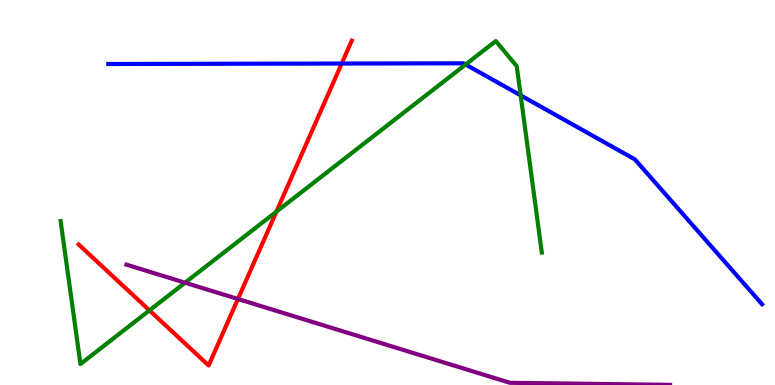[{'lines': ['blue', 'red'], 'intersections': [{'x': 4.41, 'y': 8.35}]}, {'lines': ['green', 'red'], 'intersections': [{'x': 1.93, 'y': 1.94}, {'x': 3.57, 'y': 4.5}]}, {'lines': ['purple', 'red'], 'intersections': [{'x': 3.07, 'y': 2.23}]}, {'lines': ['blue', 'green'], 'intersections': [{'x': 6.01, 'y': 8.32}, {'x': 6.72, 'y': 7.52}]}, {'lines': ['blue', 'purple'], 'intersections': []}, {'lines': ['green', 'purple'], 'intersections': [{'x': 2.39, 'y': 2.66}]}]